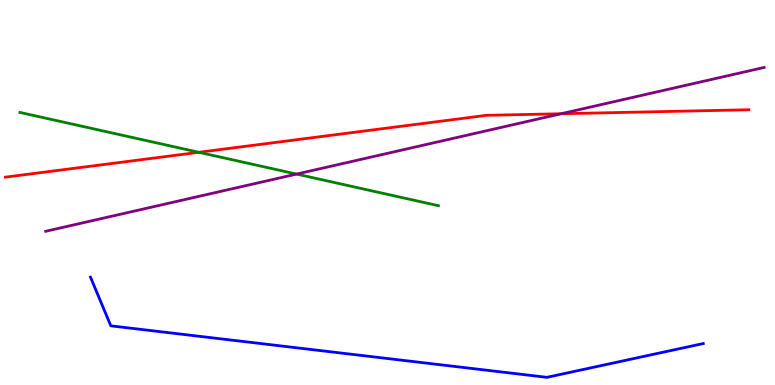[{'lines': ['blue', 'red'], 'intersections': []}, {'lines': ['green', 'red'], 'intersections': [{'x': 2.57, 'y': 6.04}]}, {'lines': ['purple', 'red'], 'intersections': [{'x': 7.24, 'y': 7.05}]}, {'lines': ['blue', 'green'], 'intersections': []}, {'lines': ['blue', 'purple'], 'intersections': []}, {'lines': ['green', 'purple'], 'intersections': [{'x': 3.83, 'y': 5.48}]}]